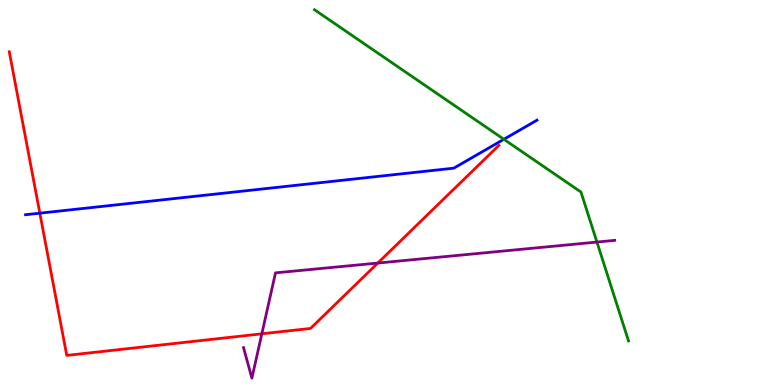[{'lines': ['blue', 'red'], 'intersections': [{'x': 0.514, 'y': 4.46}]}, {'lines': ['green', 'red'], 'intersections': []}, {'lines': ['purple', 'red'], 'intersections': [{'x': 3.38, 'y': 1.33}, {'x': 4.87, 'y': 3.17}]}, {'lines': ['blue', 'green'], 'intersections': [{'x': 6.5, 'y': 6.38}]}, {'lines': ['blue', 'purple'], 'intersections': []}, {'lines': ['green', 'purple'], 'intersections': [{'x': 7.7, 'y': 3.71}]}]